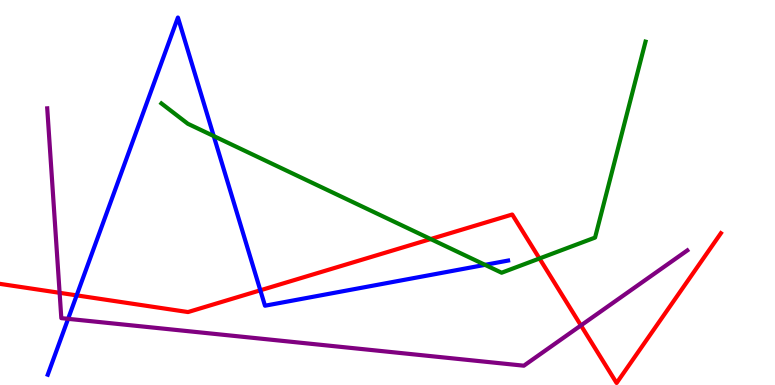[{'lines': ['blue', 'red'], 'intersections': [{'x': 0.989, 'y': 2.33}, {'x': 3.36, 'y': 2.46}]}, {'lines': ['green', 'red'], 'intersections': [{'x': 5.56, 'y': 3.79}, {'x': 6.96, 'y': 3.29}]}, {'lines': ['purple', 'red'], 'intersections': [{'x': 0.769, 'y': 2.39}, {'x': 7.5, 'y': 1.55}]}, {'lines': ['blue', 'green'], 'intersections': [{'x': 2.76, 'y': 6.47}, {'x': 6.26, 'y': 3.12}]}, {'lines': ['blue', 'purple'], 'intersections': [{'x': 0.879, 'y': 1.72}]}, {'lines': ['green', 'purple'], 'intersections': []}]